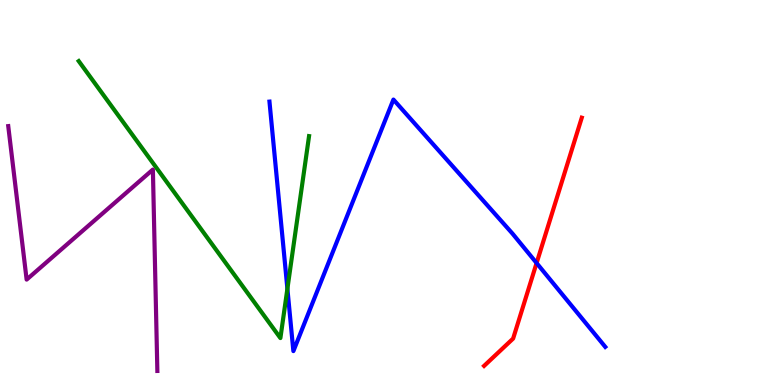[{'lines': ['blue', 'red'], 'intersections': [{'x': 6.92, 'y': 3.17}]}, {'lines': ['green', 'red'], 'intersections': []}, {'lines': ['purple', 'red'], 'intersections': []}, {'lines': ['blue', 'green'], 'intersections': [{'x': 3.71, 'y': 2.5}]}, {'lines': ['blue', 'purple'], 'intersections': []}, {'lines': ['green', 'purple'], 'intersections': []}]